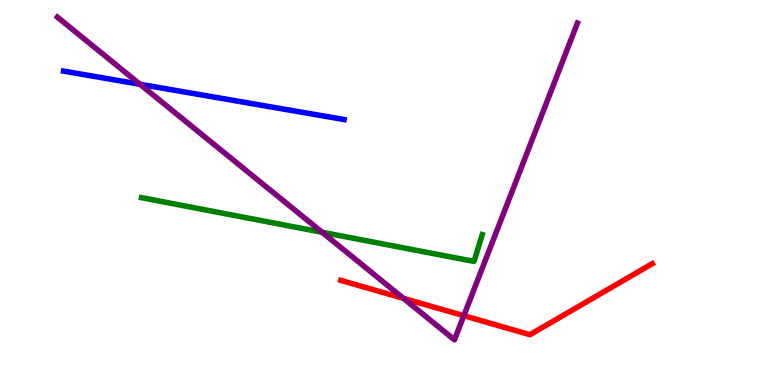[{'lines': ['blue', 'red'], 'intersections': []}, {'lines': ['green', 'red'], 'intersections': []}, {'lines': ['purple', 'red'], 'intersections': [{'x': 5.21, 'y': 2.25}, {'x': 5.98, 'y': 1.8}]}, {'lines': ['blue', 'green'], 'intersections': []}, {'lines': ['blue', 'purple'], 'intersections': [{'x': 1.81, 'y': 7.81}]}, {'lines': ['green', 'purple'], 'intersections': [{'x': 4.16, 'y': 3.97}]}]